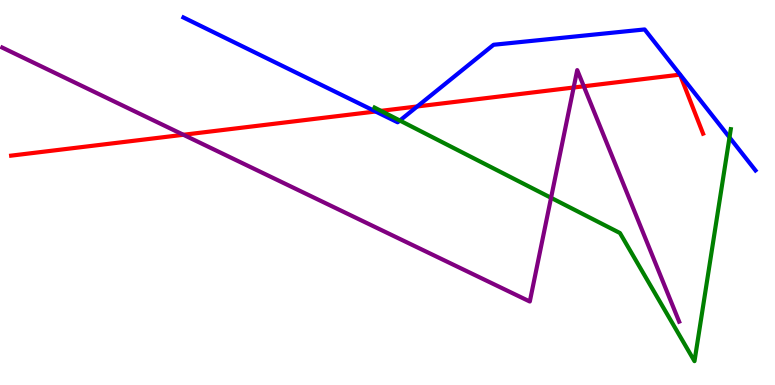[{'lines': ['blue', 'red'], 'intersections': [{'x': 4.85, 'y': 7.1}, {'x': 5.38, 'y': 7.23}]}, {'lines': ['green', 'red'], 'intersections': [{'x': 4.92, 'y': 7.12}]}, {'lines': ['purple', 'red'], 'intersections': [{'x': 2.37, 'y': 6.5}, {'x': 7.4, 'y': 7.73}, {'x': 7.53, 'y': 7.76}]}, {'lines': ['blue', 'green'], 'intersections': [{'x': 5.16, 'y': 6.87}, {'x': 9.41, 'y': 6.43}]}, {'lines': ['blue', 'purple'], 'intersections': []}, {'lines': ['green', 'purple'], 'intersections': [{'x': 7.11, 'y': 4.86}]}]